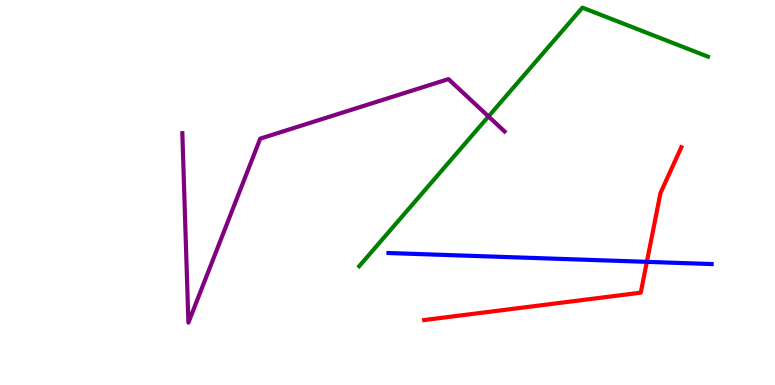[{'lines': ['blue', 'red'], 'intersections': [{'x': 8.35, 'y': 3.2}]}, {'lines': ['green', 'red'], 'intersections': []}, {'lines': ['purple', 'red'], 'intersections': []}, {'lines': ['blue', 'green'], 'intersections': []}, {'lines': ['blue', 'purple'], 'intersections': []}, {'lines': ['green', 'purple'], 'intersections': [{'x': 6.3, 'y': 6.98}]}]